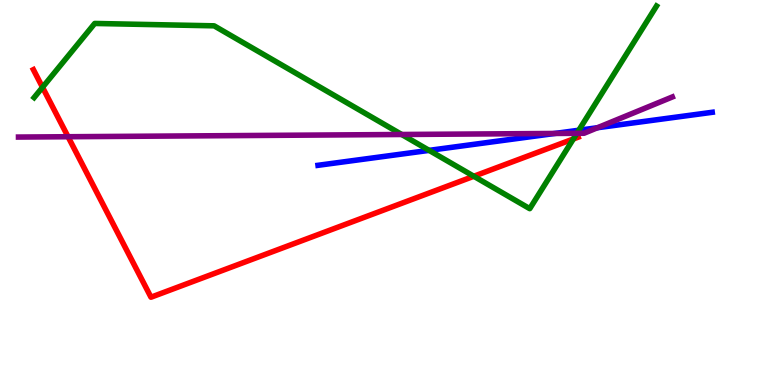[{'lines': ['blue', 'red'], 'intersections': []}, {'lines': ['green', 'red'], 'intersections': [{'x': 0.549, 'y': 7.73}, {'x': 6.11, 'y': 5.42}, {'x': 7.4, 'y': 6.39}]}, {'lines': ['purple', 'red'], 'intersections': [{'x': 0.878, 'y': 6.45}]}, {'lines': ['blue', 'green'], 'intersections': [{'x': 5.54, 'y': 6.09}, {'x': 7.47, 'y': 6.62}]}, {'lines': ['blue', 'purple'], 'intersections': [{'x': 7.16, 'y': 6.53}, {'x': 7.71, 'y': 6.68}]}, {'lines': ['green', 'purple'], 'intersections': [{'x': 5.18, 'y': 6.51}, {'x': 7.44, 'y': 6.54}]}]